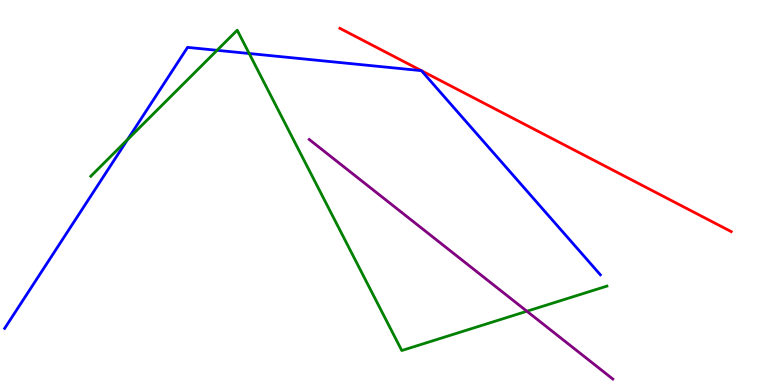[{'lines': ['blue', 'red'], 'intersections': [{'x': 5.44, 'y': 8.16}, {'x': 5.44, 'y': 8.16}]}, {'lines': ['green', 'red'], 'intersections': []}, {'lines': ['purple', 'red'], 'intersections': []}, {'lines': ['blue', 'green'], 'intersections': [{'x': 1.65, 'y': 6.37}, {'x': 2.8, 'y': 8.69}, {'x': 3.22, 'y': 8.61}]}, {'lines': ['blue', 'purple'], 'intersections': []}, {'lines': ['green', 'purple'], 'intersections': [{'x': 6.8, 'y': 1.92}]}]